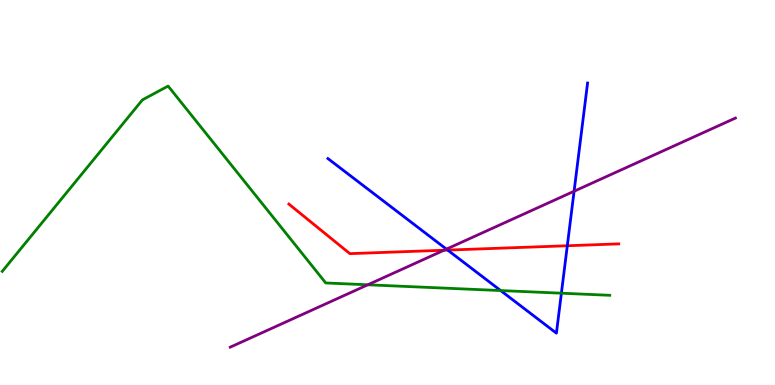[{'lines': ['blue', 'red'], 'intersections': [{'x': 5.78, 'y': 3.5}, {'x': 7.32, 'y': 3.62}]}, {'lines': ['green', 'red'], 'intersections': []}, {'lines': ['purple', 'red'], 'intersections': [{'x': 5.73, 'y': 3.5}]}, {'lines': ['blue', 'green'], 'intersections': [{'x': 6.46, 'y': 2.45}, {'x': 7.24, 'y': 2.38}]}, {'lines': ['blue', 'purple'], 'intersections': [{'x': 5.76, 'y': 3.53}, {'x': 7.41, 'y': 5.03}]}, {'lines': ['green', 'purple'], 'intersections': [{'x': 4.75, 'y': 2.6}]}]